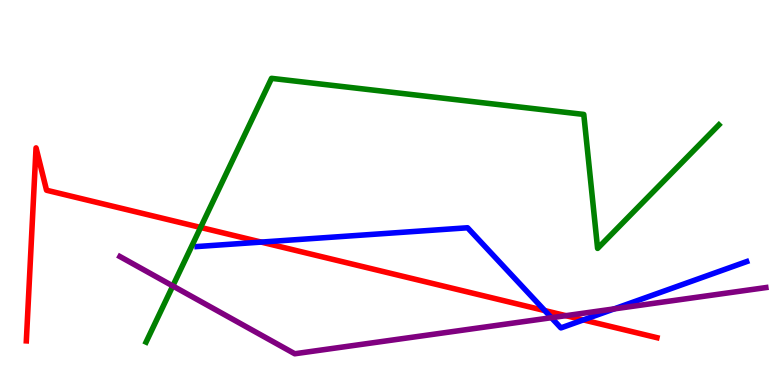[{'lines': ['blue', 'red'], 'intersections': [{'x': 3.37, 'y': 3.71}, {'x': 7.03, 'y': 1.93}, {'x': 7.53, 'y': 1.69}]}, {'lines': ['green', 'red'], 'intersections': [{'x': 2.59, 'y': 4.09}]}, {'lines': ['purple', 'red'], 'intersections': [{'x': 7.3, 'y': 1.8}]}, {'lines': ['blue', 'green'], 'intersections': []}, {'lines': ['blue', 'purple'], 'intersections': [{'x': 7.11, 'y': 1.75}, {'x': 7.93, 'y': 1.98}]}, {'lines': ['green', 'purple'], 'intersections': [{'x': 2.23, 'y': 2.57}]}]